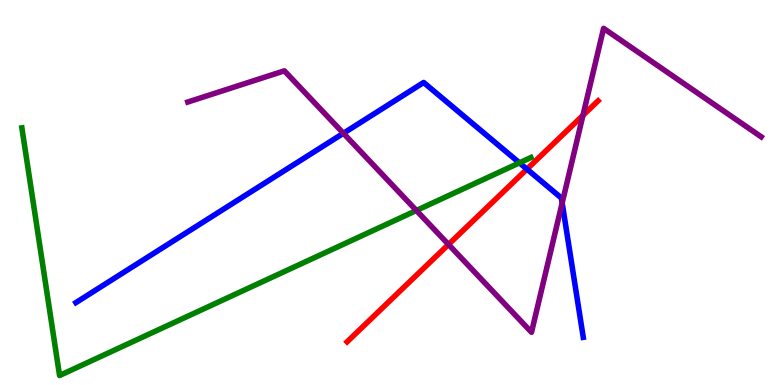[{'lines': ['blue', 'red'], 'intersections': [{'x': 6.8, 'y': 5.61}]}, {'lines': ['green', 'red'], 'intersections': []}, {'lines': ['purple', 'red'], 'intersections': [{'x': 5.79, 'y': 3.65}, {'x': 7.52, 'y': 7.0}]}, {'lines': ['blue', 'green'], 'intersections': [{'x': 6.7, 'y': 5.77}]}, {'lines': ['blue', 'purple'], 'intersections': [{'x': 4.43, 'y': 6.54}, {'x': 7.25, 'y': 4.73}]}, {'lines': ['green', 'purple'], 'intersections': [{'x': 5.37, 'y': 4.53}]}]